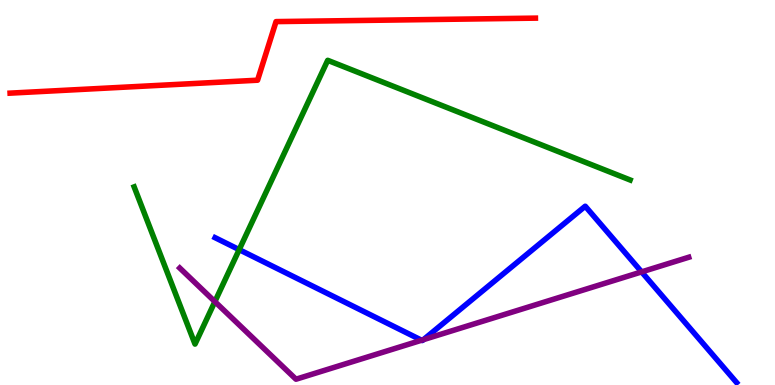[{'lines': ['blue', 'red'], 'intersections': []}, {'lines': ['green', 'red'], 'intersections': []}, {'lines': ['purple', 'red'], 'intersections': []}, {'lines': ['blue', 'green'], 'intersections': [{'x': 3.09, 'y': 3.52}]}, {'lines': ['blue', 'purple'], 'intersections': [{'x': 5.44, 'y': 1.16}, {'x': 5.46, 'y': 1.18}, {'x': 8.28, 'y': 2.94}]}, {'lines': ['green', 'purple'], 'intersections': [{'x': 2.77, 'y': 2.17}]}]